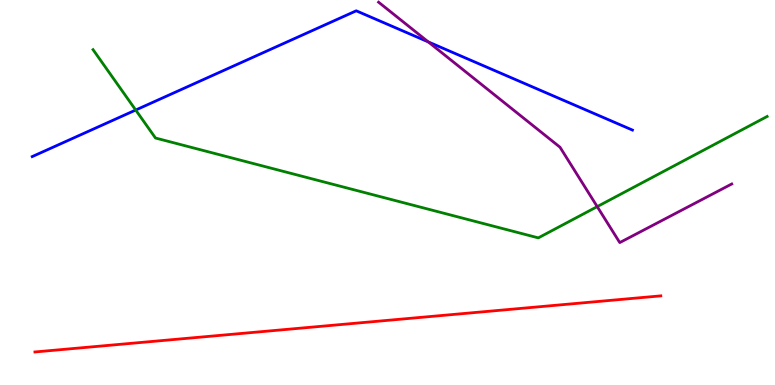[{'lines': ['blue', 'red'], 'intersections': []}, {'lines': ['green', 'red'], 'intersections': []}, {'lines': ['purple', 'red'], 'intersections': []}, {'lines': ['blue', 'green'], 'intersections': [{'x': 1.75, 'y': 7.14}]}, {'lines': ['blue', 'purple'], 'intersections': [{'x': 5.53, 'y': 8.91}]}, {'lines': ['green', 'purple'], 'intersections': [{'x': 7.71, 'y': 4.63}]}]